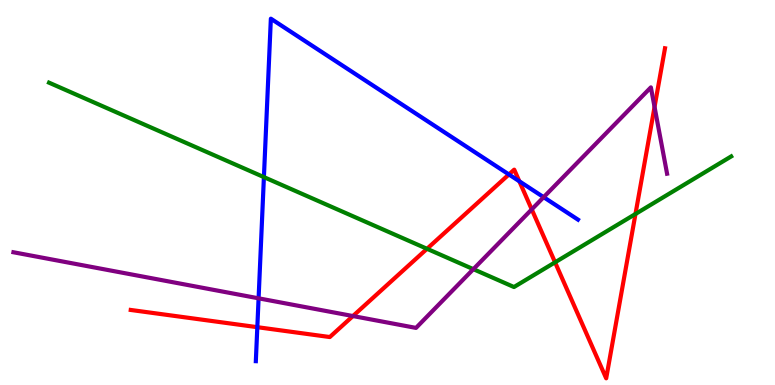[{'lines': ['blue', 'red'], 'intersections': [{'x': 3.32, 'y': 1.5}, {'x': 6.57, 'y': 5.47}, {'x': 6.7, 'y': 5.29}]}, {'lines': ['green', 'red'], 'intersections': [{'x': 5.51, 'y': 3.54}, {'x': 7.16, 'y': 3.19}, {'x': 8.2, 'y': 4.44}]}, {'lines': ['purple', 'red'], 'intersections': [{'x': 4.55, 'y': 1.79}, {'x': 6.86, 'y': 4.56}, {'x': 8.45, 'y': 7.22}]}, {'lines': ['blue', 'green'], 'intersections': [{'x': 3.41, 'y': 5.4}]}, {'lines': ['blue', 'purple'], 'intersections': [{'x': 3.34, 'y': 2.25}, {'x': 7.01, 'y': 4.88}]}, {'lines': ['green', 'purple'], 'intersections': [{'x': 6.11, 'y': 3.01}]}]